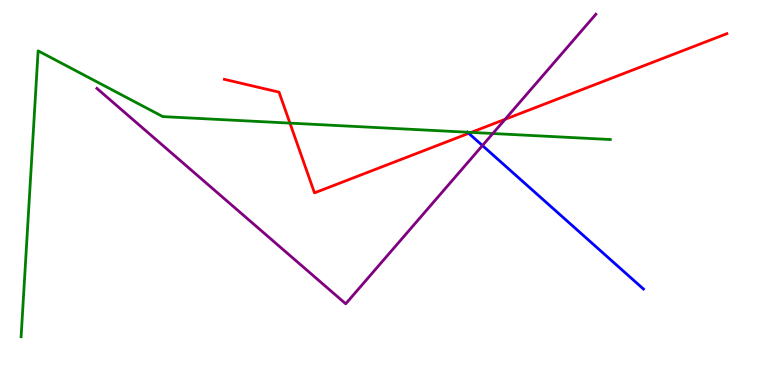[{'lines': ['blue', 'red'], 'intersections': [{'x': 6.05, 'y': 6.54}]}, {'lines': ['green', 'red'], 'intersections': [{'x': 3.74, 'y': 6.8}, {'x': 6.08, 'y': 6.56}]}, {'lines': ['purple', 'red'], 'intersections': [{'x': 6.52, 'y': 6.9}]}, {'lines': ['blue', 'green'], 'intersections': [{'x': 6.03, 'y': 6.57}]}, {'lines': ['blue', 'purple'], 'intersections': [{'x': 6.22, 'y': 6.22}]}, {'lines': ['green', 'purple'], 'intersections': [{'x': 6.36, 'y': 6.53}]}]